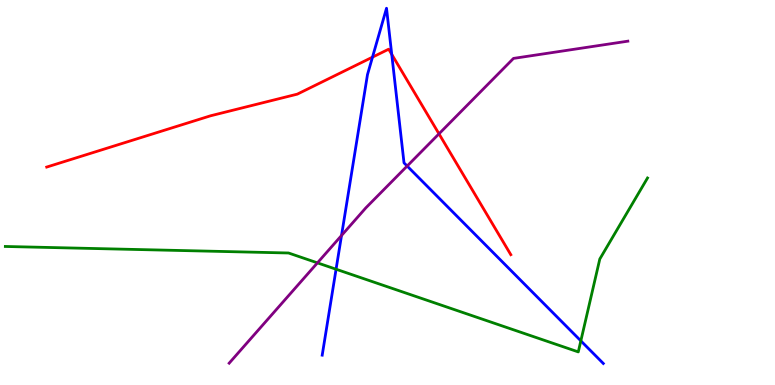[{'lines': ['blue', 'red'], 'intersections': [{'x': 4.81, 'y': 8.52}, {'x': 5.05, 'y': 8.59}]}, {'lines': ['green', 'red'], 'intersections': []}, {'lines': ['purple', 'red'], 'intersections': [{'x': 5.66, 'y': 6.52}]}, {'lines': ['blue', 'green'], 'intersections': [{'x': 4.34, 'y': 3.01}, {'x': 7.49, 'y': 1.15}]}, {'lines': ['blue', 'purple'], 'intersections': [{'x': 4.41, 'y': 3.88}, {'x': 5.25, 'y': 5.69}]}, {'lines': ['green', 'purple'], 'intersections': [{'x': 4.1, 'y': 3.17}]}]